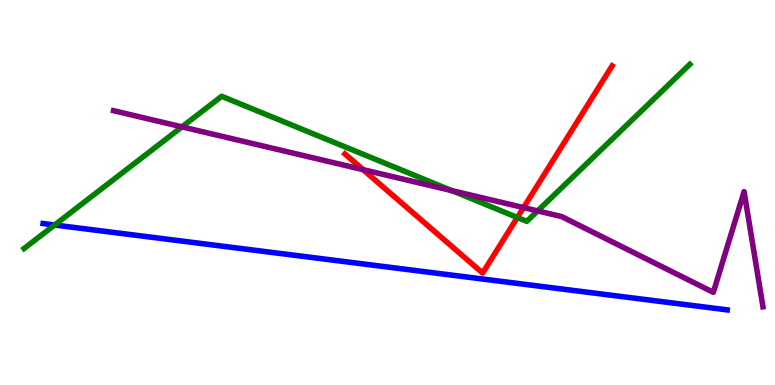[{'lines': ['blue', 'red'], 'intersections': []}, {'lines': ['green', 'red'], 'intersections': [{'x': 6.68, 'y': 4.35}]}, {'lines': ['purple', 'red'], 'intersections': [{'x': 4.68, 'y': 5.59}, {'x': 6.76, 'y': 4.61}]}, {'lines': ['blue', 'green'], 'intersections': [{'x': 0.704, 'y': 4.16}]}, {'lines': ['blue', 'purple'], 'intersections': []}, {'lines': ['green', 'purple'], 'intersections': [{'x': 2.35, 'y': 6.7}, {'x': 5.83, 'y': 5.05}, {'x': 6.94, 'y': 4.52}]}]